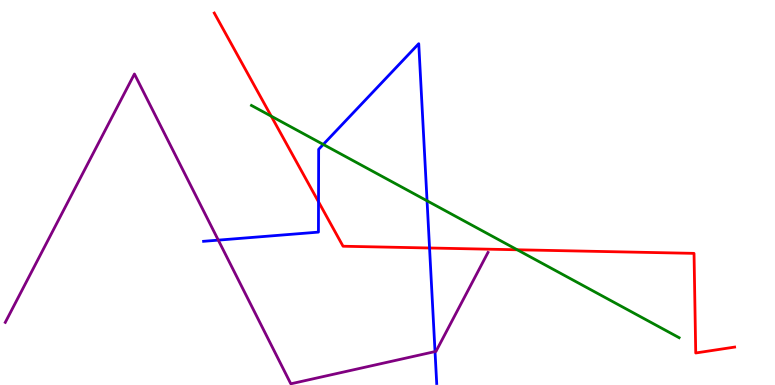[{'lines': ['blue', 'red'], 'intersections': [{'x': 4.11, 'y': 4.76}, {'x': 5.54, 'y': 3.56}]}, {'lines': ['green', 'red'], 'intersections': [{'x': 3.5, 'y': 6.98}, {'x': 6.67, 'y': 3.51}]}, {'lines': ['purple', 'red'], 'intersections': []}, {'lines': ['blue', 'green'], 'intersections': [{'x': 4.17, 'y': 6.25}, {'x': 5.51, 'y': 4.78}]}, {'lines': ['blue', 'purple'], 'intersections': [{'x': 2.82, 'y': 3.76}, {'x': 5.61, 'y': 0.868}]}, {'lines': ['green', 'purple'], 'intersections': []}]